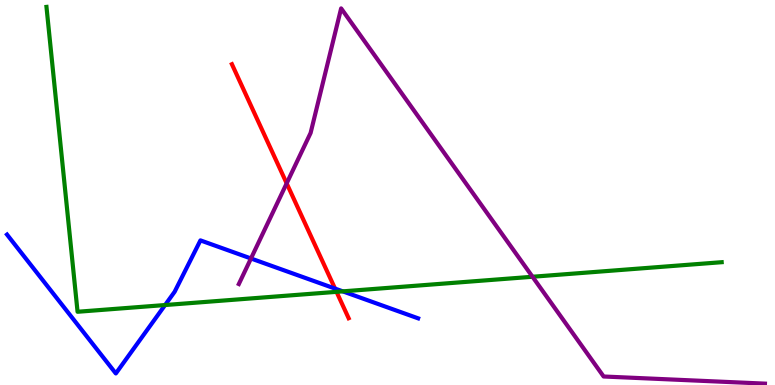[{'lines': ['blue', 'red'], 'intersections': [{'x': 4.32, 'y': 2.5}]}, {'lines': ['green', 'red'], 'intersections': [{'x': 4.34, 'y': 2.42}]}, {'lines': ['purple', 'red'], 'intersections': [{'x': 3.7, 'y': 5.24}]}, {'lines': ['blue', 'green'], 'intersections': [{'x': 2.13, 'y': 2.08}, {'x': 4.42, 'y': 2.43}]}, {'lines': ['blue', 'purple'], 'intersections': [{'x': 3.24, 'y': 3.29}]}, {'lines': ['green', 'purple'], 'intersections': [{'x': 6.87, 'y': 2.81}]}]